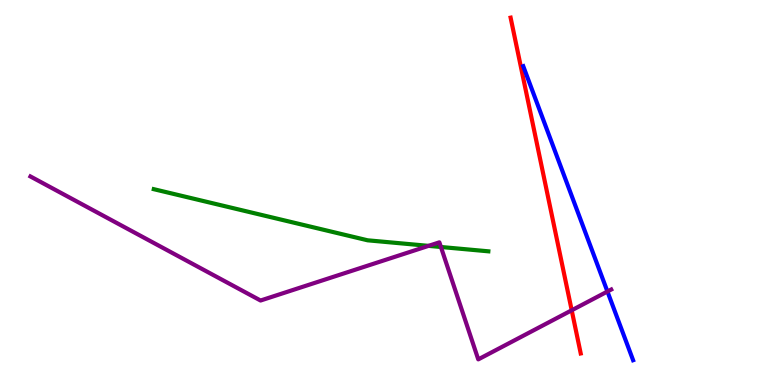[{'lines': ['blue', 'red'], 'intersections': []}, {'lines': ['green', 'red'], 'intersections': []}, {'lines': ['purple', 'red'], 'intersections': [{'x': 7.38, 'y': 1.94}]}, {'lines': ['blue', 'green'], 'intersections': []}, {'lines': ['blue', 'purple'], 'intersections': [{'x': 7.84, 'y': 2.43}]}, {'lines': ['green', 'purple'], 'intersections': [{'x': 5.53, 'y': 3.61}, {'x': 5.69, 'y': 3.58}]}]